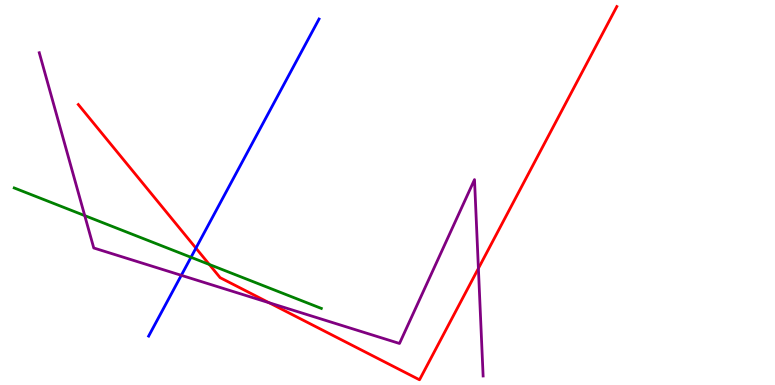[{'lines': ['blue', 'red'], 'intersections': [{'x': 2.53, 'y': 3.56}]}, {'lines': ['green', 'red'], 'intersections': [{'x': 2.7, 'y': 3.13}]}, {'lines': ['purple', 'red'], 'intersections': [{'x': 3.47, 'y': 2.14}, {'x': 6.17, 'y': 3.03}]}, {'lines': ['blue', 'green'], 'intersections': [{'x': 2.46, 'y': 3.32}]}, {'lines': ['blue', 'purple'], 'intersections': [{'x': 2.34, 'y': 2.85}]}, {'lines': ['green', 'purple'], 'intersections': [{'x': 1.09, 'y': 4.4}]}]